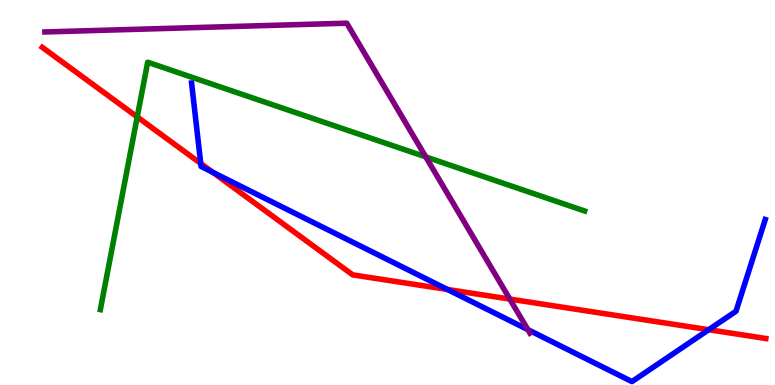[{'lines': ['blue', 'red'], 'intersections': [{'x': 2.59, 'y': 5.75}, {'x': 2.75, 'y': 5.52}, {'x': 5.77, 'y': 2.48}, {'x': 9.14, 'y': 1.44}]}, {'lines': ['green', 'red'], 'intersections': [{'x': 1.77, 'y': 6.96}]}, {'lines': ['purple', 'red'], 'intersections': [{'x': 6.58, 'y': 2.23}]}, {'lines': ['blue', 'green'], 'intersections': []}, {'lines': ['blue', 'purple'], 'intersections': [{'x': 6.81, 'y': 1.44}]}, {'lines': ['green', 'purple'], 'intersections': [{'x': 5.49, 'y': 5.92}]}]